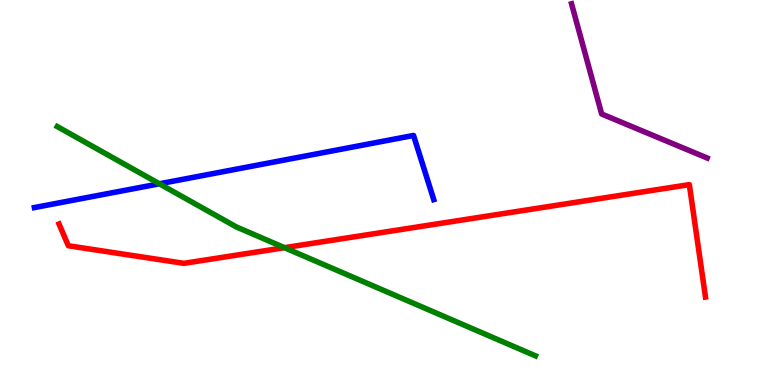[{'lines': ['blue', 'red'], 'intersections': []}, {'lines': ['green', 'red'], 'intersections': [{'x': 3.67, 'y': 3.57}]}, {'lines': ['purple', 'red'], 'intersections': []}, {'lines': ['blue', 'green'], 'intersections': [{'x': 2.06, 'y': 5.23}]}, {'lines': ['blue', 'purple'], 'intersections': []}, {'lines': ['green', 'purple'], 'intersections': []}]